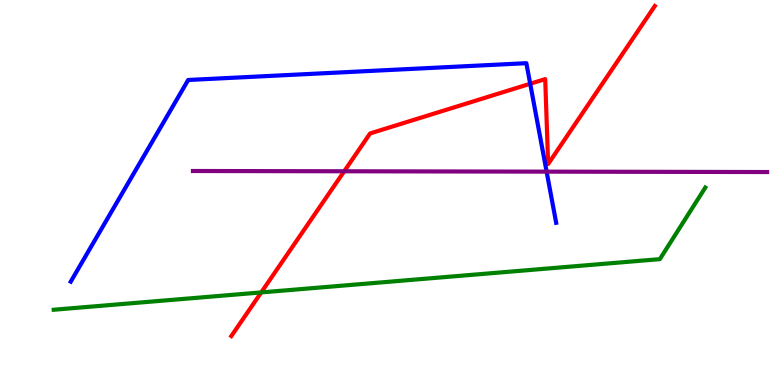[{'lines': ['blue', 'red'], 'intersections': [{'x': 6.84, 'y': 7.82}]}, {'lines': ['green', 'red'], 'intersections': [{'x': 3.37, 'y': 2.4}]}, {'lines': ['purple', 'red'], 'intersections': [{'x': 4.44, 'y': 5.55}]}, {'lines': ['blue', 'green'], 'intersections': []}, {'lines': ['blue', 'purple'], 'intersections': [{'x': 7.05, 'y': 5.54}]}, {'lines': ['green', 'purple'], 'intersections': []}]